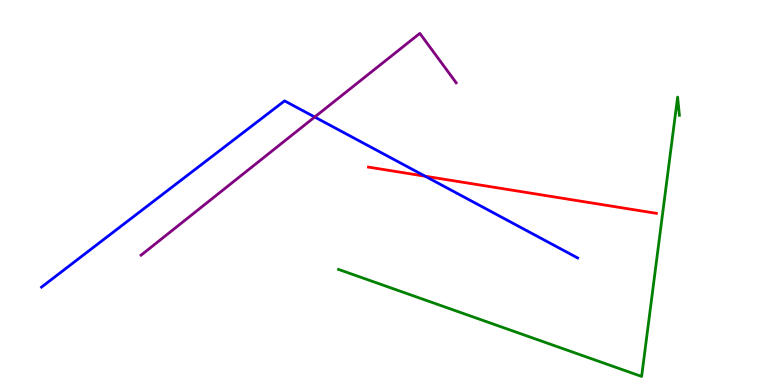[{'lines': ['blue', 'red'], 'intersections': [{'x': 5.49, 'y': 5.42}]}, {'lines': ['green', 'red'], 'intersections': []}, {'lines': ['purple', 'red'], 'intersections': []}, {'lines': ['blue', 'green'], 'intersections': []}, {'lines': ['blue', 'purple'], 'intersections': [{'x': 4.06, 'y': 6.96}]}, {'lines': ['green', 'purple'], 'intersections': []}]